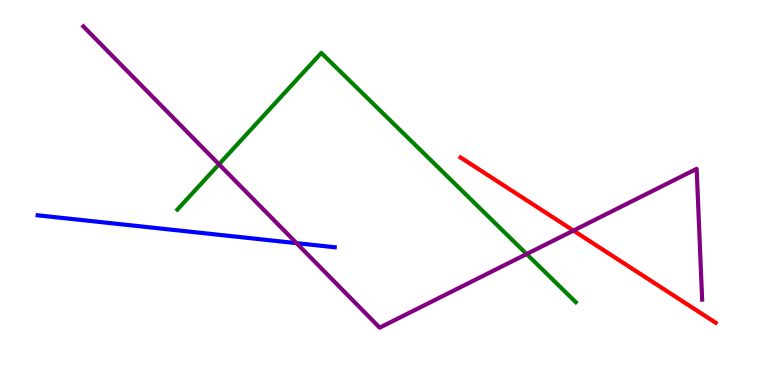[{'lines': ['blue', 'red'], 'intersections': []}, {'lines': ['green', 'red'], 'intersections': []}, {'lines': ['purple', 'red'], 'intersections': [{'x': 7.4, 'y': 4.01}]}, {'lines': ['blue', 'green'], 'intersections': []}, {'lines': ['blue', 'purple'], 'intersections': [{'x': 3.83, 'y': 3.68}]}, {'lines': ['green', 'purple'], 'intersections': [{'x': 2.83, 'y': 5.73}, {'x': 6.8, 'y': 3.4}]}]